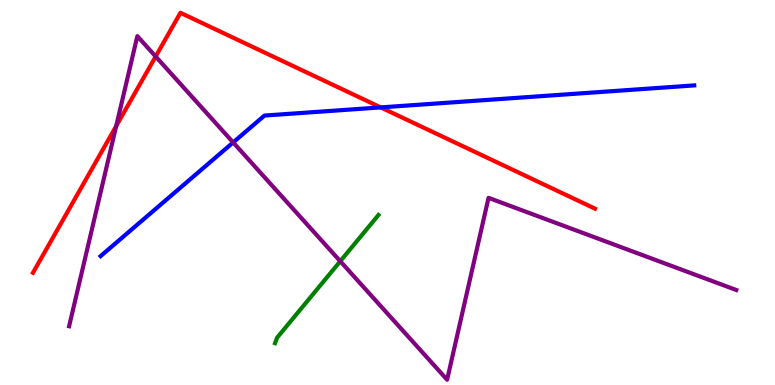[{'lines': ['blue', 'red'], 'intersections': [{'x': 4.91, 'y': 7.21}]}, {'lines': ['green', 'red'], 'intersections': []}, {'lines': ['purple', 'red'], 'intersections': [{'x': 1.5, 'y': 6.73}, {'x': 2.01, 'y': 8.53}]}, {'lines': ['blue', 'green'], 'intersections': []}, {'lines': ['blue', 'purple'], 'intersections': [{'x': 3.01, 'y': 6.3}]}, {'lines': ['green', 'purple'], 'intersections': [{'x': 4.39, 'y': 3.21}]}]